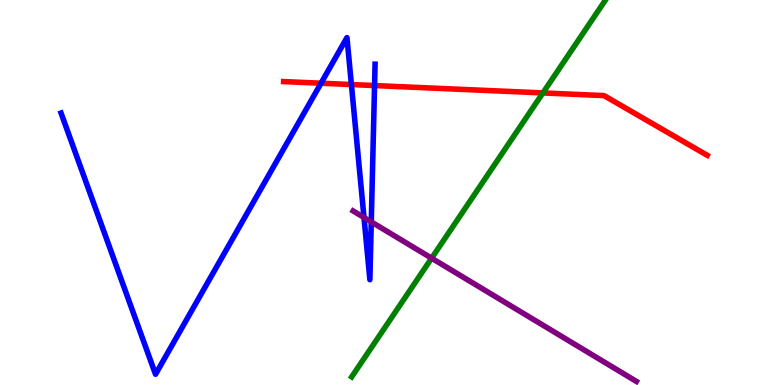[{'lines': ['blue', 'red'], 'intersections': [{'x': 4.14, 'y': 7.84}, {'x': 4.53, 'y': 7.8}, {'x': 4.83, 'y': 7.78}]}, {'lines': ['green', 'red'], 'intersections': [{'x': 7.01, 'y': 7.59}]}, {'lines': ['purple', 'red'], 'intersections': []}, {'lines': ['blue', 'green'], 'intersections': []}, {'lines': ['blue', 'purple'], 'intersections': [{'x': 4.7, 'y': 4.35}, {'x': 4.79, 'y': 4.24}]}, {'lines': ['green', 'purple'], 'intersections': [{'x': 5.57, 'y': 3.29}]}]